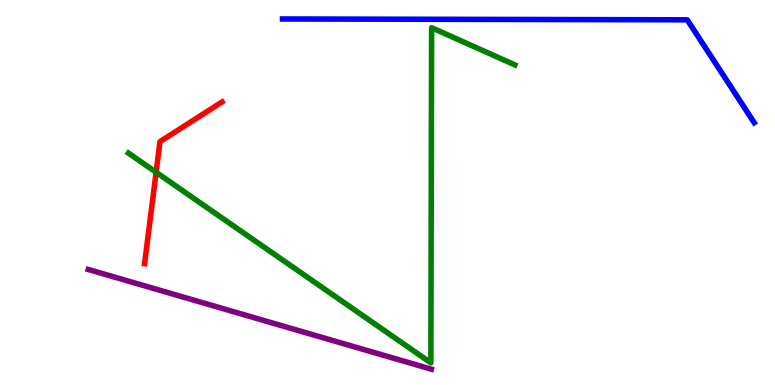[{'lines': ['blue', 'red'], 'intersections': []}, {'lines': ['green', 'red'], 'intersections': [{'x': 2.01, 'y': 5.53}]}, {'lines': ['purple', 'red'], 'intersections': []}, {'lines': ['blue', 'green'], 'intersections': []}, {'lines': ['blue', 'purple'], 'intersections': []}, {'lines': ['green', 'purple'], 'intersections': []}]